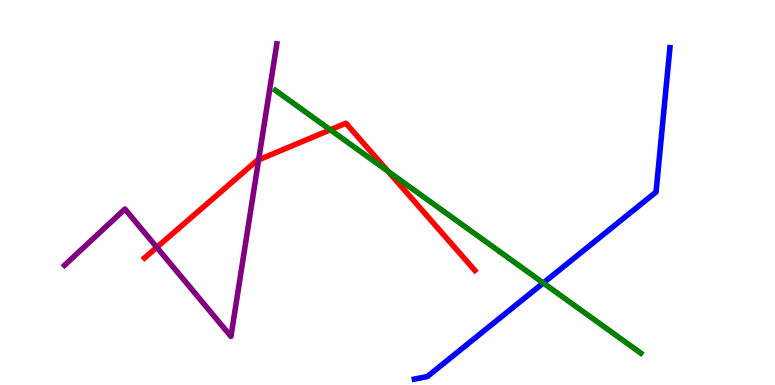[{'lines': ['blue', 'red'], 'intersections': []}, {'lines': ['green', 'red'], 'intersections': [{'x': 4.26, 'y': 6.63}, {'x': 5.01, 'y': 5.55}]}, {'lines': ['purple', 'red'], 'intersections': [{'x': 2.02, 'y': 3.58}, {'x': 3.34, 'y': 5.85}]}, {'lines': ['blue', 'green'], 'intersections': [{'x': 7.01, 'y': 2.65}]}, {'lines': ['blue', 'purple'], 'intersections': []}, {'lines': ['green', 'purple'], 'intersections': []}]